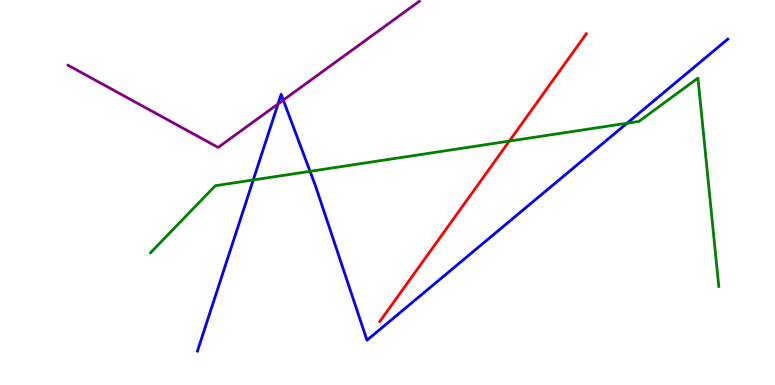[{'lines': ['blue', 'red'], 'intersections': []}, {'lines': ['green', 'red'], 'intersections': [{'x': 6.57, 'y': 6.34}]}, {'lines': ['purple', 'red'], 'intersections': []}, {'lines': ['blue', 'green'], 'intersections': [{'x': 3.27, 'y': 5.33}, {'x': 4.0, 'y': 5.55}, {'x': 8.09, 'y': 6.8}]}, {'lines': ['blue', 'purple'], 'intersections': [{'x': 3.59, 'y': 7.3}, {'x': 3.66, 'y': 7.4}]}, {'lines': ['green', 'purple'], 'intersections': []}]